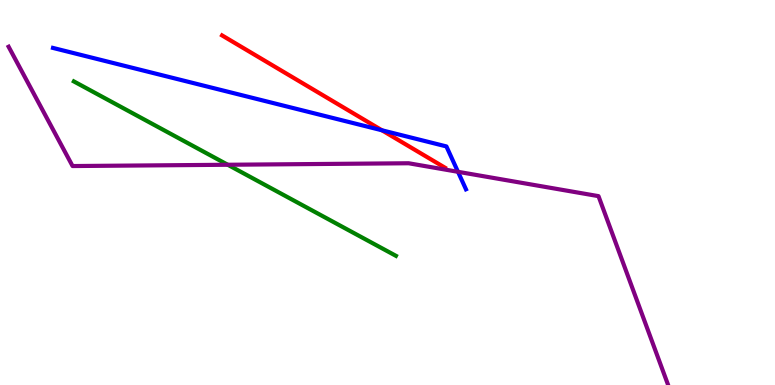[{'lines': ['blue', 'red'], 'intersections': [{'x': 4.93, 'y': 6.62}]}, {'lines': ['green', 'red'], 'intersections': []}, {'lines': ['purple', 'red'], 'intersections': []}, {'lines': ['blue', 'green'], 'intersections': []}, {'lines': ['blue', 'purple'], 'intersections': [{'x': 5.91, 'y': 5.54}]}, {'lines': ['green', 'purple'], 'intersections': [{'x': 2.94, 'y': 5.72}]}]